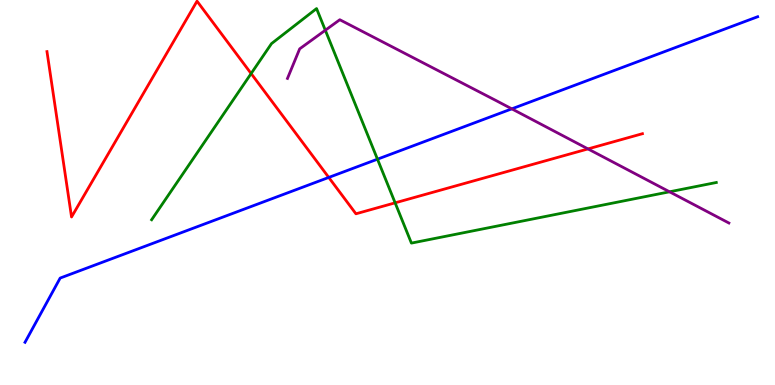[{'lines': ['blue', 'red'], 'intersections': [{'x': 4.24, 'y': 5.39}]}, {'lines': ['green', 'red'], 'intersections': [{'x': 3.24, 'y': 8.09}, {'x': 5.1, 'y': 4.73}]}, {'lines': ['purple', 'red'], 'intersections': [{'x': 7.59, 'y': 6.13}]}, {'lines': ['blue', 'green'], 'intersections': [{'x': 4.87, 'y': 5.87}]}, {'lines': ['blue', 'purple'], 'intersections': [{'x': 6.6, 'y': 7.17}]}, {'lines': ['green', 'purple'], 'intersections': [{'x': 4.2, 'y': 9.21}, {'x': 8.64, 'y': 5.02}]}]